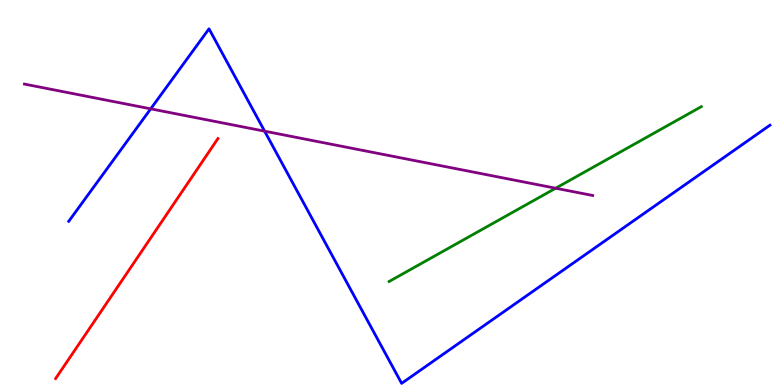[{'lines': ['blue', 'red'], 'intersections': []}, {'lines': ['green', 'red'], 'intersections': []}, {'lines': ['purple', 'red'], 'intersections': []}, {'lines': ['blue', 'green'], 'intersections': []}, {'lines': ['blue', 'purple'], 'intersections': [{'x': 1.94, 'y': 7.17}, {'x': 3.41, 'y': 6.59}]}, {'lines': ['green', 'purple'], 'intersections': [{'x': 7.17, 'y': 5.11}]}]